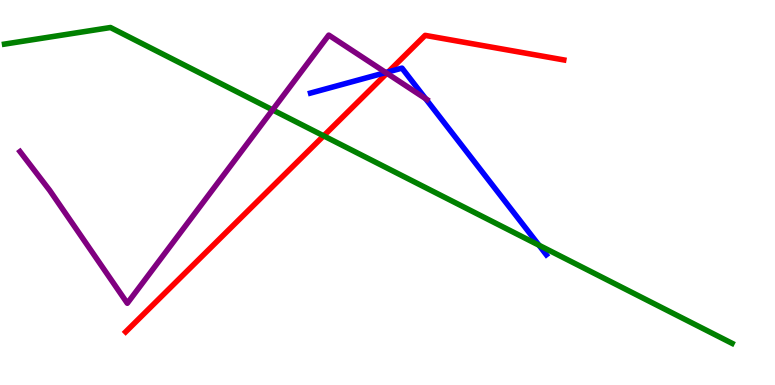[{'lines': ['blue', 'red'], 'intersections': [{'x': 5.01, 'y': 8.13}]}, {'lines': ['green', 'red'], 'intersections': [{'x': 4.18, 'y': 6.47}]}, {'lines': ['purple', 'red'], 'intersections': [{'x': 4.99, 'y': 8.1}]}, {'lines': ['blue', 'green'], 'intersections': [{'x': 6.95, 'y': 3.63}]}, {'lines': ['blue', 'purple'], 'intersections': [{'x': 4.98, 'y': 8.12}, {'x': 5.49, 'y': 7.44}]}, {'lines': ['green', 'purple'], 'intersections': [{'x': 3.52, 'y': 7.15}]}]